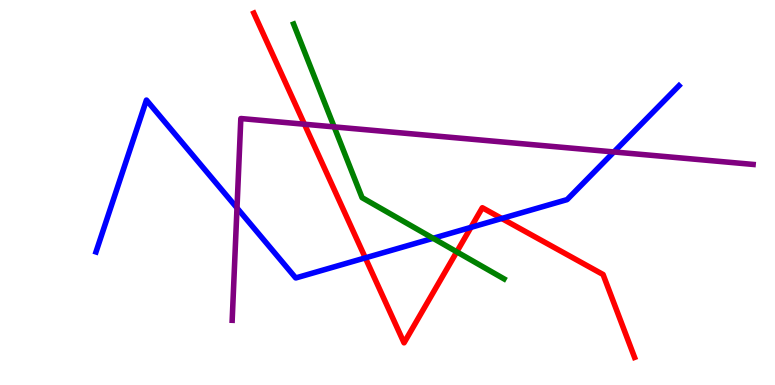[{'lines': ['blue', 'red'], 'intersections': [{'x': 4.71, 'y': 3.3}, {'x': 6.08, 'y': 4.09}, {'x': 6.47, 'y': 4.33}]}, {'lines': ['green', 'red'], 'intersections': [{'x': 5.89, 'y': 3.46}]}, {'lines': ['purple', 'red'], 'intersections': [{'x': 3.93, 'y': 6.77}]}, {'lines': ['blue', 'green'], 'intersections': [{'x': 5.59, 'y': 3.81}]}, {'lines': ['blue', 'purple'], 'intersections': [{'x': 3.06, 'y': 4.6}, {'x': 7.92, 'y': 6.05}]}, {'lines': ['green', 'purple'], 'intersections': [{'x': 4.31, 'y': 6.7}]}]